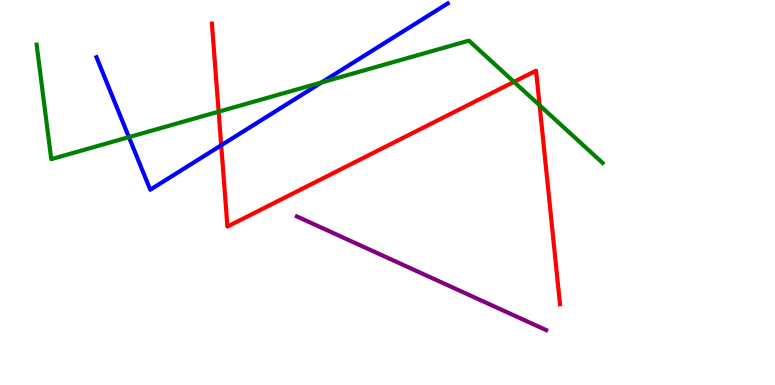[{'lines': ['blue', 'red'], 'intersections': [{'x': 2.85, 'y': 6.23}]}, {'lines': ['green', 'red'], 'intersections': [{'x': 2.82, 'y': 7.1}, {'x': 6.63, 'y': 7.87}, {'x': 6.96, 'y': 7.26}]}, {'lines': ['purple', 'red'], 'intersections': []}, {'lines': ['blue', 'green'], 'intersections': [{'x': 1.66, 'y': 6.44}, {'x': 4.15, 'y': 7.86}]}, {'lines': ['blue', 'purple'], 'intersections': []}, {'lines': ['green', 'purple'], 'intersections': []}]